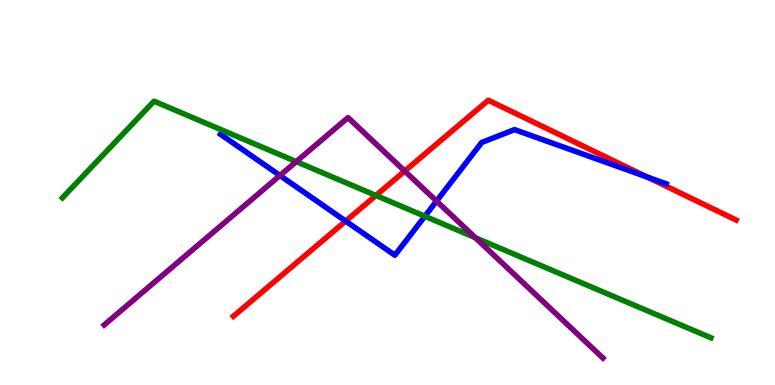[{'lines': ['blue', 'red'], 'intersections': [{'x': 4.46, 'y': 4.26}, {'x': 8.35, 'y': 5.4}]}, {'lines': ['green', 'red'], 'intersections': [{'x': 4.85, 'y': 4.92}]}, {'lines': ['purple', 'red'], 'intersections': [{'x': 5.22, 'y': 5.56}]}, {'lines': ['blue', 'green'], 'intersections': [{'x': 5.48, 'y': 4.38}]}, {'lines': ['blue', 'purple'], 'intersections': [{'x': 3.61, 'y': 5.44}, {'x': 5.63, 'y': 4.78}]}, {'lines': ['green', 'purple'], 'intersections': [{'x': 3.82, 'y': 5.8}, {'x': 6.13, 'y': 3.83}]}]